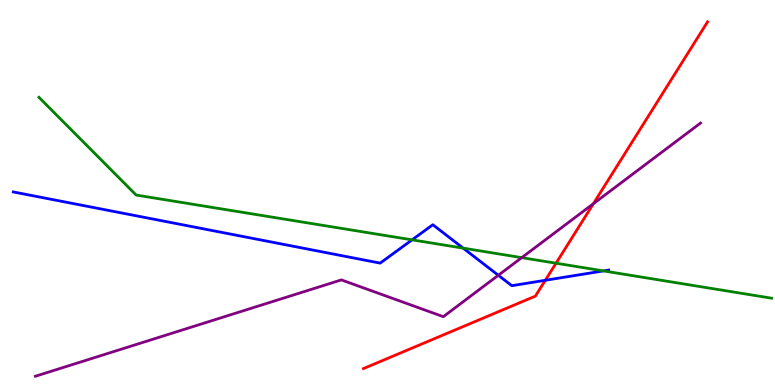[{'lines': ['blue', 'red'], 'intersections': [{'x': 7.04, 'y': 2.72}]}, {'lines': ['green', 'red'], 'intersections': [{'x': 7.17, 'y': 3.16}]}, {'lines': ['purple', 'red'], 'intersections': [{'x': 7.66, 'y': 4.71}]}, {'lines': ['blue', 'green'], 'intersections': [{'x': 5.32, 'y': 3.77}, {'x': 5.98, 'y': 3.56}, {'x': 7.79, 'y': 2.96}]}, {'lines': ['blue', 'purple'], 'intersections': [{'x': 6.43, 'y': 2.85}]}, {'lines': ['green', 'purple'], 'intersections': [{'x': 6.73, 'y': 3.31}]}]